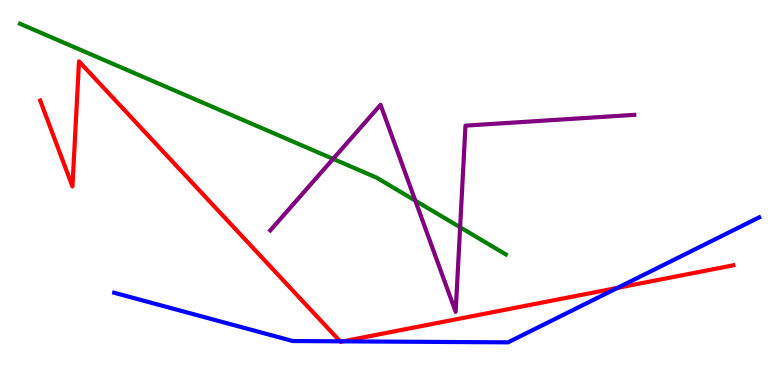[{'lines': ['blue', 'red'], 'intersections': [{'x': 4.39, 'y': 1.13}, {'x': 4.43, 'y': 1.13}, {'x': 7.97, 'y': 2.52}]}, {'lines': ['green', 'red'], 'intersections': []}, {'lines': ['purple', 'red'], 'intersections': []}, {'lines': ['blue', 'green'], 'intersections': []}, {'lines': ['blue', 'purple'], 'intersections': []}, {'lines': ['green', 'purple'], 'intersections': [{'x': 4.3, 'y': 5.87}, {'x': 5.36, 'y': 4.79}, {'x': 5.94, 'y': 4.1}]}]